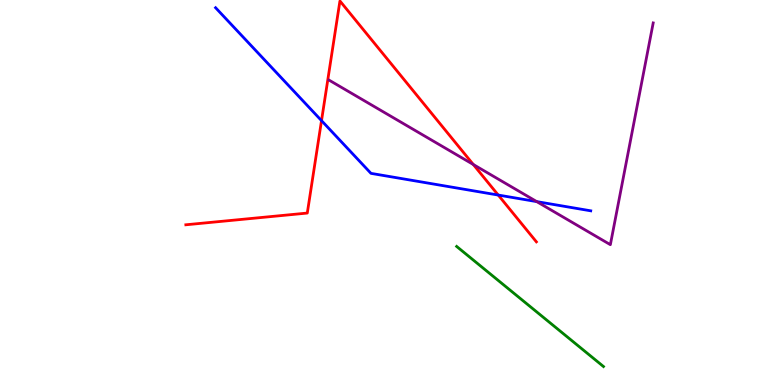[{'lines': ['blue', 'red'], 'intersections': [{'x': 4.15, 'y': 6.87}, {'x': 6.43, 'y': 4.93}]}, {'lines': ['green', 'red'], 'intersections': []}, {'lines': ['purple', 'red'], 'intersections': [{'x': 6.11, 'y': 5.73}]}, {'lines': ['blue', 'green'], 'intersections': []}, {'lines': ['blue', 'purple'], 'intersections': [{'x': 6.93, 'y': 4.76}]}, {'lines': ['green', 'purple'], 'intersections': []}]